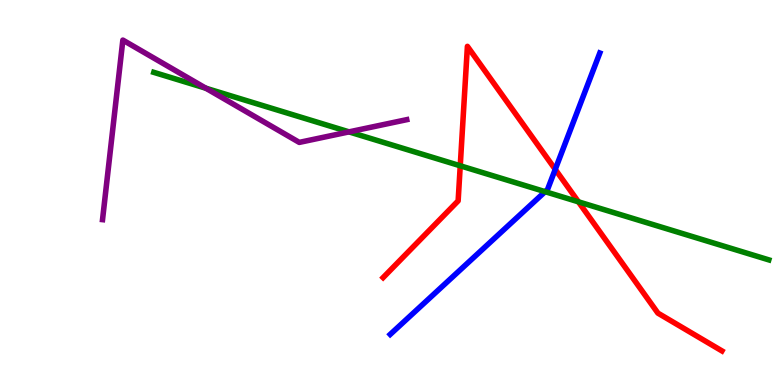[{'lines': ['blue', 'red'], 'intersections': [{'x': 7.16, 'y': 5.6}]}, {'lines': ['green', 'red'], 'intersections': [{'x': 5.94, 'y': 5.69}, {'x': 7.46, 'y': 4.76}]}, {'lines': ['purple', 'red'], 'intersections': []}, {'lines': ['blue', 'green'], 'intersections': [{'x': 7.03, 'y': 5.02}]}, {'lines': ['blue', 'purple'], 'intersections': []}, {'lines': ['green', 'purple'], 'intersections': [{'x': 2.66, 'y': 7.71}, {'x': 4.5, 'y': 6.57}]}]